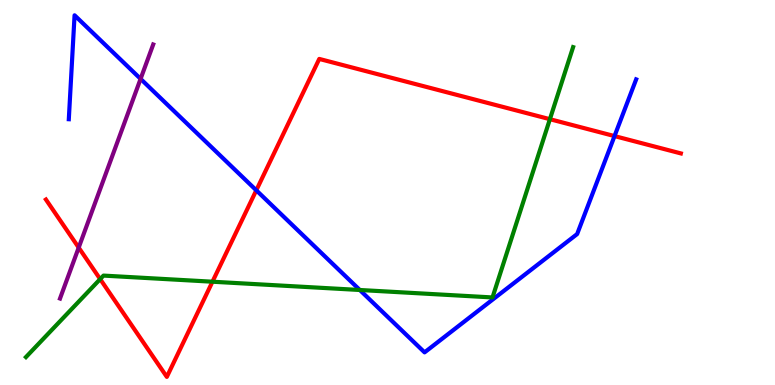[{'lines': ['blue', 'red'], 'intersections': [{'x': 3.31, 'y': 5.06}, {'x': 7.93, 'y': 6.47}]}, {'lines': ['green', 'red'], 'intersections': [{'x': 1.29, 'y': 2.75}, {'x': 2.74, 'y': 2.68}, {'x': 7.1, 'y': 6.9}]}, {'lines': ['purple', 'red'], 'intersections': [{'x': 1.02, 'y': 3.57}]}, {'lines': ['blue', 'green'], 'intersections': [{'x': 4.64, 'y': 2.47}]}, {'lines': ['blue', 'purple'], 'intersections': [{'x': 1.81, 'y': 7.95}]}, {'lines': ['green', 'purple'], 'intersections': []}]